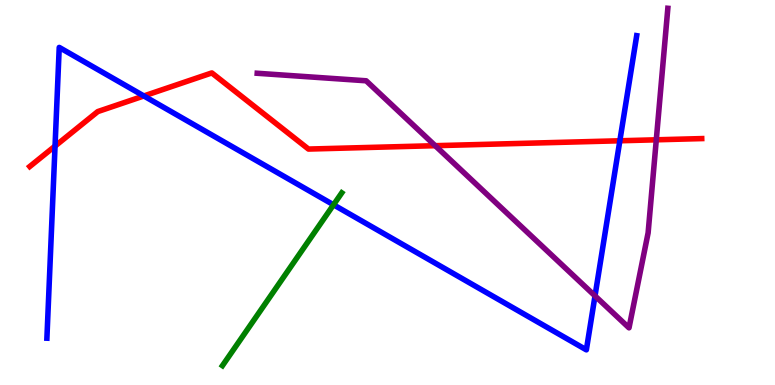[{'lines': ['blue', 'red'], 'intersections': [{'x': 0.71, 'y': 6.21}, {'x': 1.86, 'y': 7.51}, {'x': 8.0, 'y': 6.34}]}, {'lines': ['green', 'red'], 'intersections': []}, {'lines': ['purple', 'red'], 'intersections': [{'x': 5.62, 'y': 6.22}, {'x': 8.47, 'y': 6.37}]}, {'lines': ['blue', 'green'], 'intersections': [{'x': 4.3, 'y': 4.68}]}, {'lines': ['blue', 'purple'], 'intersections': [{'x': 7.68, 'y': 2.31}]}, {'lines': ['green', 'purple'], 'intersections': []}]